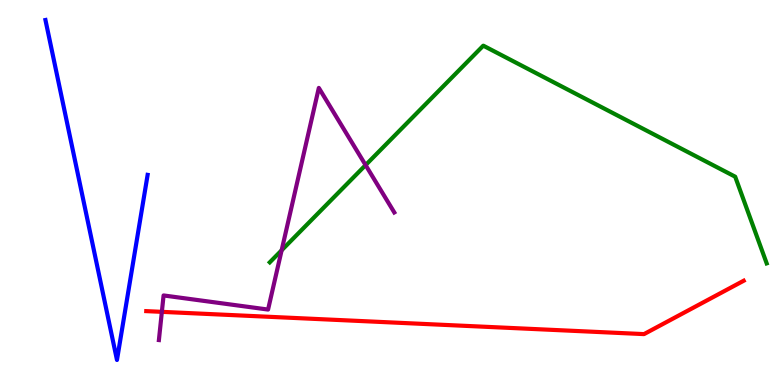[{'lines': ['blue', 'red'], 'intersections': []}, {'lines': ['green', 'red'], 'intersections': []}, {'lines': ['purple', 'red'], 'intersections': [{'x': 2.09, 'y': 1.9}]}, {'lines': ['blue', 'green'], 'intersections': []}, {'lines': ['blue', 'purple'], 'intersections': []}, {'lines': ['green', 'purple'], 'intersections': [{'x': 3.63, 'y': 3.5}, {'x': 4.72, 'y': 5.71}]}]